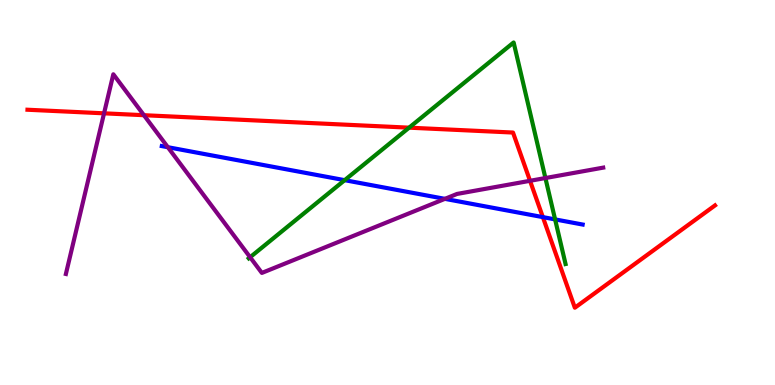[{'lines': ['blue', 'red'], 'intersections': [{'x': 7.0, 'y': 4.36}]}, {'lines': ['green', 'red'], 'intersections': [{'x': 5.28, 'y': 6.68}]}, {'lines': ['purple', 'red'], 'intersections': [{'x': 1.34, 'y': 7.06}, {'x': 1.86, 'y': 7.01}, {'x': 6.84, 'y': 5.3}]}, {'lines': ['blue', 'green'], 'intersections': [{'x': 4.45, 'y': 5.32}, {'x': 7.16, 'y': 4.3}]}, {'lines': ['blue', 'purple'], 'intersections': [{'x': 2.17, 'y': 6.18}, {'x': 5.74, 'y': 4.83}]}, {'lines': ['green', 'purple'], 'intersections': [{'x': 3.23, 'y': 3.32}, {'x': 7.04, 'y': 5.38}]}]